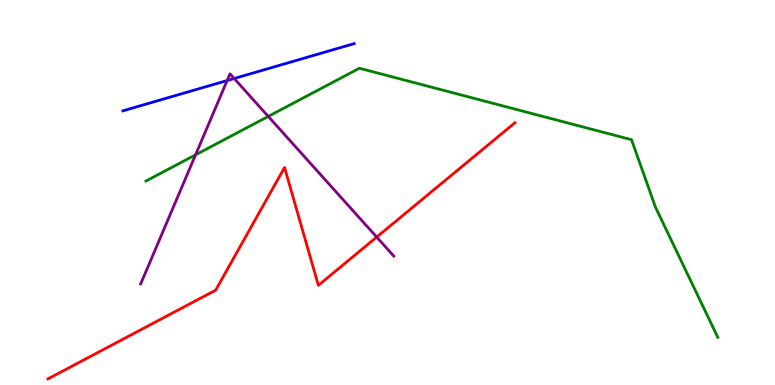[{'lines': ['blue', 'red'], 'intersections': []}, {'lines': ['green', 'red'], 'intersections': []}, {'lines': ['purple', 'red'], 'intersections': [{'x': 4.86, 'y': 3.84}]}, {'lines': ['blue', 'green'], 'intersections': []}, {'lines': ['blue', 'purple'], 'intersections': [{'x': 2.93, 'y': 7.91}, {'x': 3.02, 'y': 7.96}]}, {'lines': ['green', 'purple'], 'intersections': [{'x': 2.52, 'y': 5.98}, {'x': 3.46, 'y': 6.98}]}]